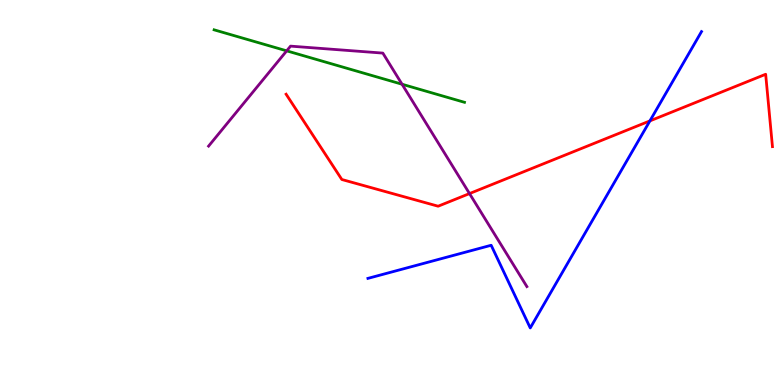[{'lines': ['blue', 'red'], 'intersections': [{'x': 8.39, 'y': 6.86}]}, {'lines': ['green', 'red'], 'intersections': []}, {'lines': ['purple', 'red'], 'intersections': [{'x': 6.06, 'y': 4.97}]}, {'lines': ['blue', 'green'], 'intersections': []}, {'lines': ['blue', 'purple'], 'intersections': []}, {'lines': ['green', 'purple'], 'intersections': [{'x': 3.7, 'y': 8.68}, {'x': 5.19, 'y': 7.81}]}]